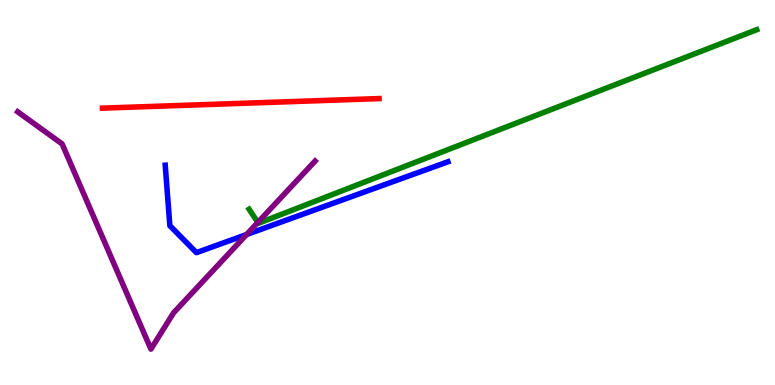[{'lines': ['blue', 'red'], 'intersections': []}, {'lines': ['green', 'red'], 'intersections': []}, {'lines': ['purple', 'red'], 'intersections': []}, {'lines': ['blue', 'green'], 'intersections': []}, {'lines': ['blue', 'purple'], 'intersections': [{'x': 3.18, 'y': 3.91}]}, {'lines': ['green', 'purple'], 'intersections': [{'x': 3.33, 'y': 4.22}]}]